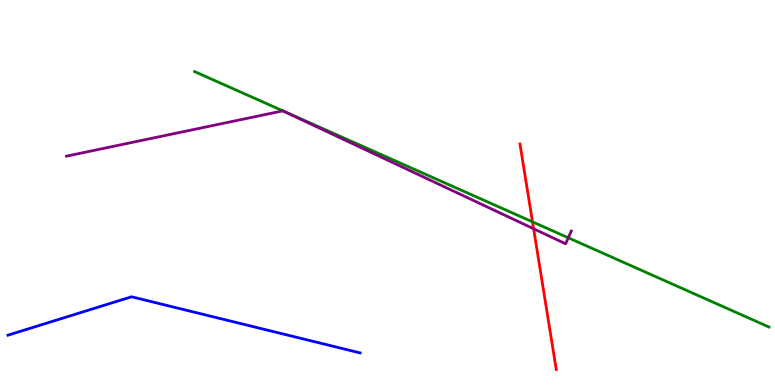[{'lines': ['blue', 'red'], 'intersections': []}, {'lines': ['green', 'red'], 'intersections': [{'x': 6.87, 'y': 4.24}]}, {'lines': ['purple', 'red'], 'intersections': [{'x': 6.89, 'y': 4.06}]}, {'lines': ['blue', 'green'], 'intersections': []}, {'lines': ['blue', 'purple'], 'intersections': []}, {'lines': ['green', 'purple'], 'intersections': [{'x': 7.33, 'y': 3.82}]}]